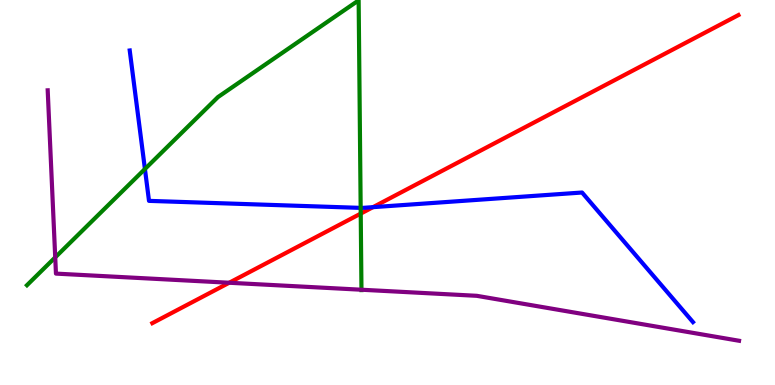[{'lines': ['blue', 'red'], 'intersections': [{'x': 4.81, 'y': 4.62}]}, {'lines': ['green', 'red'], 'intersections': [{'x': 4.65, 'y': 4.45}]}, {'lines': ['purple', 'red'], 'intersections': [{'x': 2.96, 'y': 2.66}]}, {'lines': ['blue', 'green'], 'intersections': [{'x': 1.87, 'y': 5.61}, {'x': 4.65, 'y': 4.6}]}, {'lines': ['blue', 'purple'], 'intersections': []}, {'lines': ['green', 'purple'], 'intersections': [{'x': 0.713, 'y': 3.31}, {'x': 4.66, 'y': 2.47}]}]